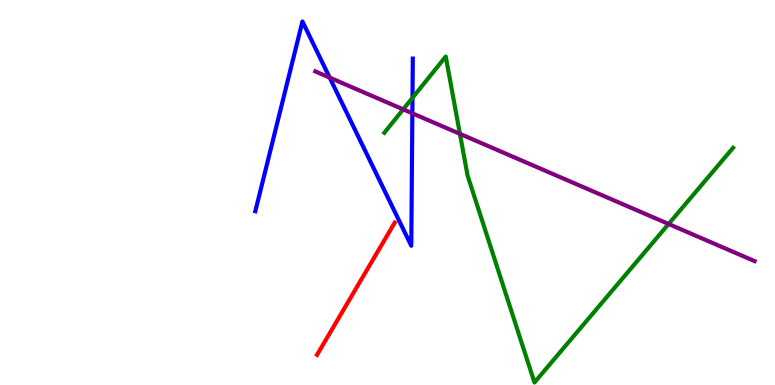[{'lines': ['blue', 'red'], 'intersections': []}, {'lines': ['green', 'red'], 'intersections': []}, {'lines': ['purple', 'red'], 'intersections': []}, {'lines': ['blue', 'green'], 'intersections': [{'x': 5.32, 'y': 7.46}]}, {'lines': ['blue', 'purple'], 'intersections': [{'x': 4.25, 'y': 7.98}, {'x': 5.32, 'y': 7.06}]}, {'lines': ['green', 'purple'], 'intersections': [{'x': 5.2, 'y': 7.16}, {'x': 5.93, 'y': 6.52}, {'x': 8.63, 'y': 4.18}]}]